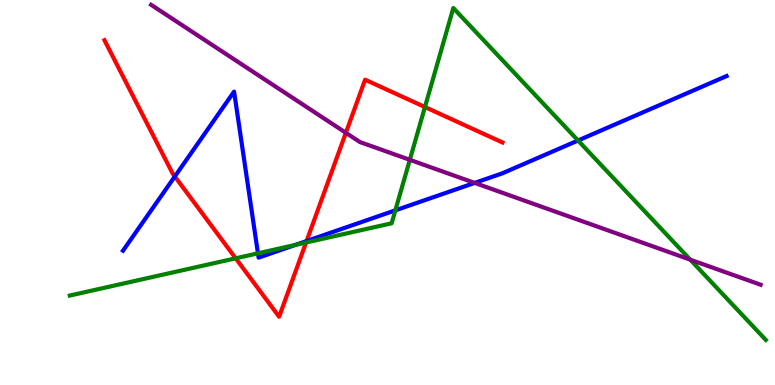[{'lines': ['blue', 'red'], 'intersections': [{'x': 2.26, 'y': 5.42}, {'x': 3.96, 'y': 3.74}]}, {'lines': ['green', 'red'], 'intersections': [{'x': 3.04, 'y': 3.29}, {'x': 3.95, 'y': 3.7}, {'x': 5.48, 'y': 7.22}]}, {'lines': ['purple', 'red'], 'intersections': [{'x': 4.46, 'y': 6.55}]}, {'lines': ['blue', 'green'], 'intersections': [{'x': 3.33, 'y': 3.42}, {'x': 3.81, 'y': 3.64}, {'x': 5.1, 'y': 4.54}, {'x': 7.46, 'y': 6.35}]}, {'lines': ['blue', 'purple'], 'intersections': [{'x': 6.12, 'y': 5.25}]}, {'lines': ['green', 'purple'], 'intersections': [{'x': 5.29, 'y': 5.85}, {'x': 8.91, 'y': 3.26}]}]